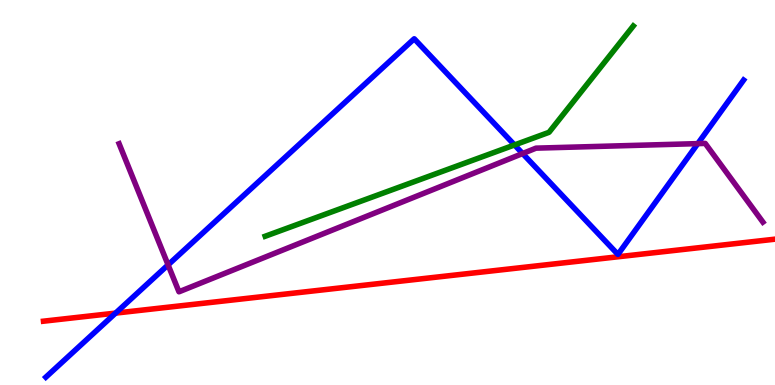[{'lines': ['blue', 'red'], 'intersections': [{'x': 1.49, 'y': 1.87}]}, {'lines': ['green', 'red'], 'intersections': []}, {'lines': ['purple', 'red'], 'intersections': []}, {'lines': ['blue', 'green'], 'intersections': [{'x': 6.64, 'y': 6.23}]}, {'lines': ['blue', 'purple'], 'intersections': [{'x': 2.17, 'y': 3.12}, {'x': 6.74, 'y': 6.01}, {'x': 9.0, 'y': 6.27}]}, {'lines': ['green', 'purple'], 'intersections': []}]